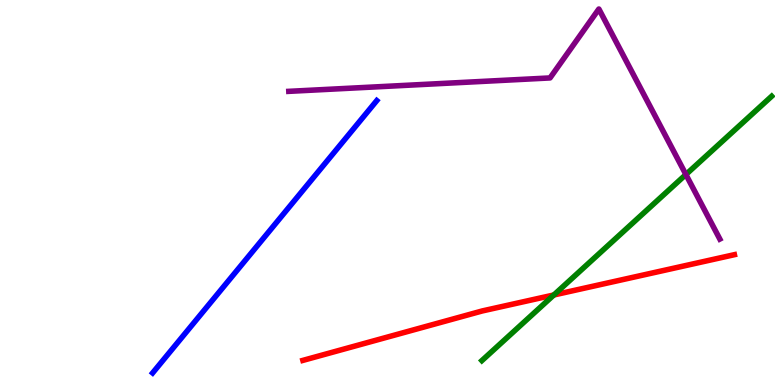[{'lines': ['blue', 'red'], 'intersections': []}, {'lines': ['green', 'red'], 'intersections': [{'x': 7.15, 'y': 2.34}]}, {'lines': ['purple', 'red'], 'intersections': []}, {'lines': ['blue', 'green'], 'intersections': []}, {'lines': ['blue', 'purple'], 'intersections': []}, {'lines': ['green', 'purple'], 'intersections': [{'x': 8.85, 'y': 5.47}]}]